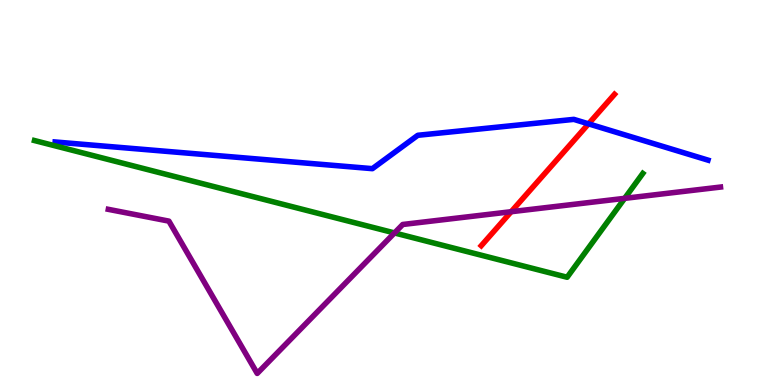[{'lines': ['blue', 'red'], 'intersections': [{'x': 7.59, 'y': 6.78}]}, {'lines': ['green', 'red'], 'intersections': []}, {'lines': ['purple', 'red'], 'intersections': [{'x': 6.6, 'y': 4.5}]}, {'lines': ['blue', 'green'], 'intersections': []}, {'lines': ['blue', 'purple'], 'intersections': []}, {'lines': ['green', 'purple'], 'intersections': [{'x': 5.09, 'y': 3.95}, {'x': 8.06, 'y': 4.85}]}]